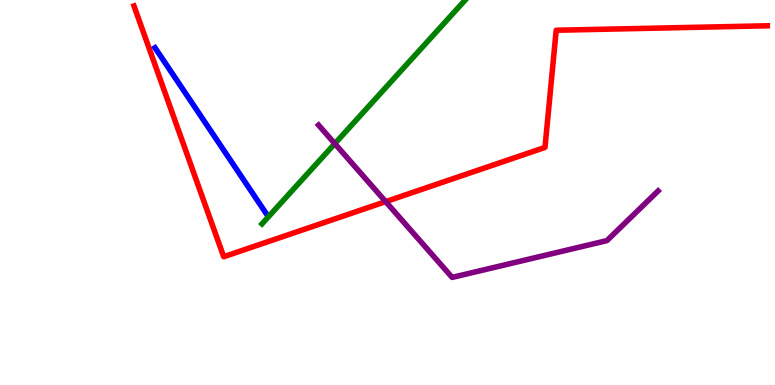[{'lines': ['blue', 'red'], 'intersections': []}, {'lines': ['green', 'red'], 'intersections': []}, {'lines': ['purple', 'red'], 'intersections': [{'x': 4.98, 'y': 4.76}]}, {'lines': ['blue', 'green'], 'intersections': []}, {'lines': ['blue', 'purple'], 'intersections': []}, {'lines': ['green', 'purple'], 'intersections': [{'x': 4.32, 'y': 6.27}]}]